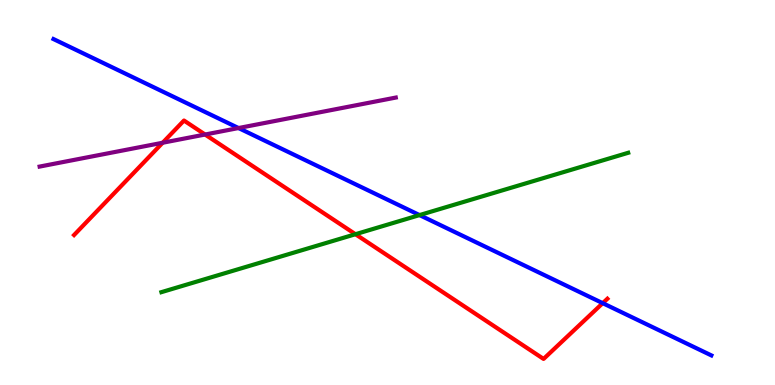[{'lines': ['blue', 'red'], 'intersections': [{'x': 7.78, 'y': 2.13}]}, {'lines': ['green', 'red'], 'intersections': [{'x': 4.59, 'y': 3.92}]}, {'lines': ['purple', 'red'], 'intersections': [{'x': 2.1, 'y': 6.29}, {'x': 2.65, 'y': 6.51}]}, {'lines': ['blue', 'green'], 'intersections': [{'x': 5.41, 'y': 4.41}]}, {'lines': ['blue', 'purple'], 'intersections': [{'x': 3.08, 'y': 6.67}]}, {'lines': ['green', 'purple'], 'intersections': []}]